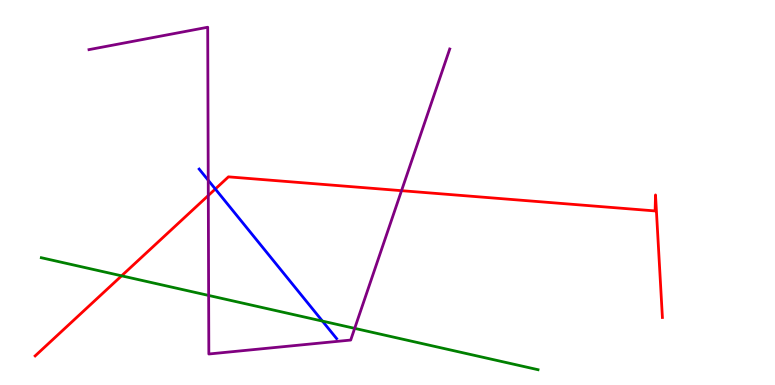[{'lines': ['blue', 'red'], 'intersections': [{'x': 2.78, 'y': 5.09}]}, {'lines': ['green', 'red'], 'intersections': [{'x': 1.57, 'y': 2.84}]}, {'lines': ['purple', 'red'], 'intersections': [{'x': 2.69, 'y': 4.92}, {'x': 5.18, 'y': 5.05}]}, {'lines': ['blue', 'green'], 'intersections': [{'x': 4.16, 'y': 1.66}]}, {'lines': ['blue', 'purple'], 'intersections': [{'x': 2.69, 'y': 5.32}]}, {'lines': ['green', 'purple'], 'intersections': [{'x': 2.69, 'y': 2.33}, {'x': 4.58, 'y': 1.47}]}]